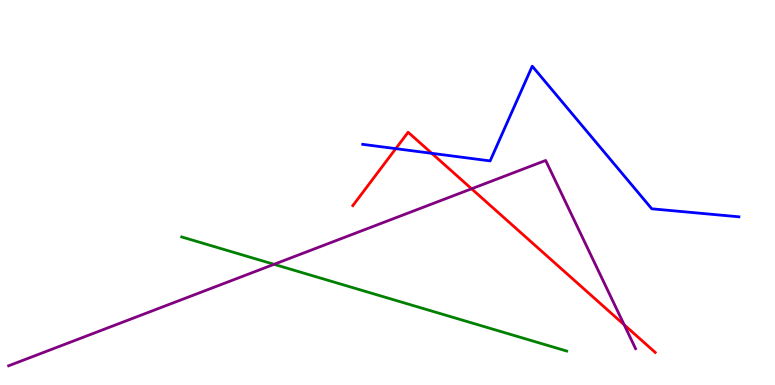[{'lines': ['blue', 'red'], 'intersections': [{'x': 5.11, 'y': 6.14}, {'x': 5.57, 'y': 6.02}]}, {'lines': ['green', 'red'], 'intersections': []}, {'lines': ['purple', 'red'], 'intersections': [{'x': 6.08, 'y': 5.1}, {'x': 8.05, 'y': 1.57}]}, {'lines': ['blue', 'green'], 'intersections': []}, {'lines': ['blue', 'purple'], 'intersections': []}, {'lines': ['green', 'purple'], 'intersections': [{'x': 3.54, 'y': 3.13}]}]